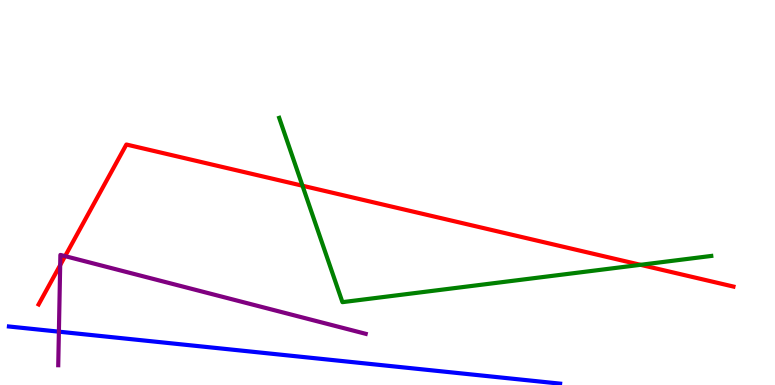[{'lines': ['blue', 'red'], 'intersections': []}, {'lines': ['green', 'red'], 'intersections': [{'x': 3.9, 'y': 5.18}, {'x': 8.26, 'y': 3.12}]}, {'lines': ['purple', 'red'], 'intersections': [{'x': 0.777, 'y': 3.11}, {'x': 0.84, 'y': 3.35}]}, {'lines': ['blue', 'green'], 'intersections': []}, {'lines': ['blue', 'purple'], 'intersections': [{'x': 0.76, 'y': 1.39}]}, {'lines': ['green', 'purple'], 'intersections': []}]